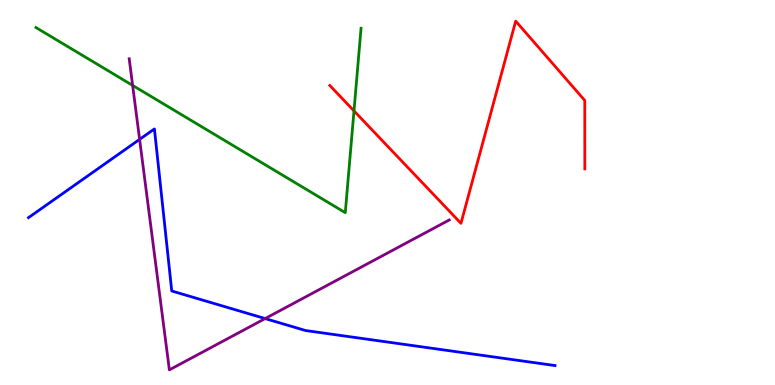[{'lines': ['blue', 'red'], 'intersections': []}, {'lines': ['green', 'red'], 'intersections': [{'x': 4.57, 'y': 7.12}]}, {'lines': ['purple', 'red'], 'intersections': []}, {'lines': ['blue', 'green'], 'intersections': []}, {'lines': ['blue', 'purple'], 'intersections': [{'x': 1.8, 'y': 6.38}, {'x': 3.42, 'y': 1.73}]}, {'lines': ['green', 'purple'], 'intersections': [{'x': 1.71, 'y': 7.78}]}]